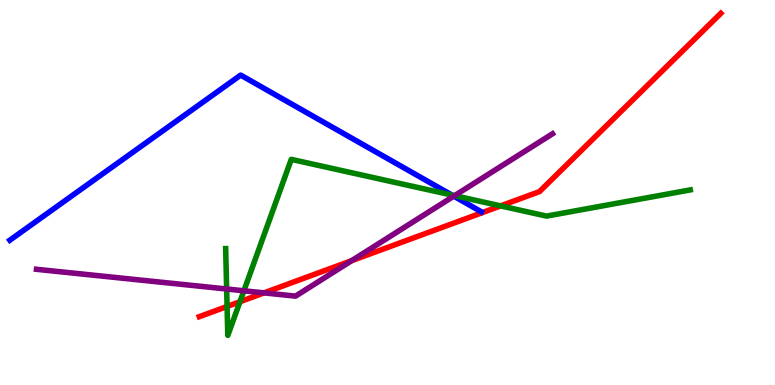[{'lines': ['blue', 'red'], 'intersections': []}, {'lines': ['green', 'red'], 'intersections': [{'x': 2.93, 'y': 2.04}, {'x': 3.1, 'y': 2.16}, {'x': 6.46, 'y': 4.65}]}, {'lines': ['purple', 'red'], 'intersections': [{'x': 3.41, 'y': 2.39}, {'x': 4.54, 'y': 3.23}]}, {'lines': ['blue', 'green'], 'intersections': [{'x': 5.83, 'y': 4.93}]}, {'lines': ['blue', 'purple'], 'intersections': [{'x': 5.86, 'y': 4.91}]}, {'lines': ['green', 'purple'], 'intersections': [{'x': 2.92, 'y': 2.49}, {'x': 3.15, 'y': 2.45}, {'x': 5.87, 'y': 4.92}]}]